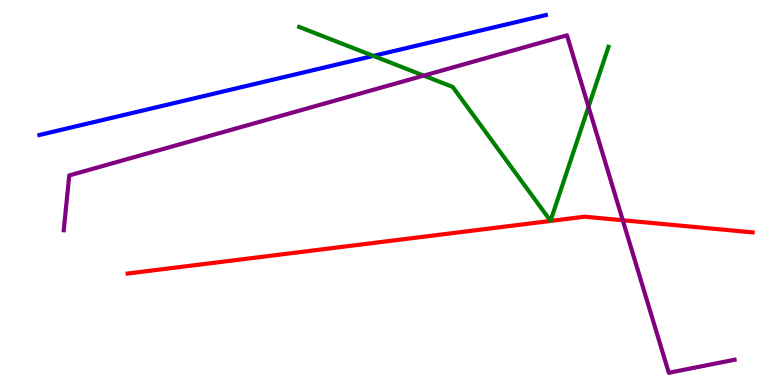[{'lines': ['blue', 'red'], 'intersections': []}, {'lines': ['green', 'red'], 'intersections': []}, {'lines': ['purple', 'red'], 'intersections': [{'x': 8.04, 'y': 4.28}]}, {'lines': ['blue', 'green'], 'intersections': [{'x': 4.82, 'y': 8.55}]}, {'lines': ['blue', 'purple'], 'intersections': []}, {'lines': ['green', 'purple'], 'intersections': [{'x': 5.47, 'y': 8.04}, {'x': 7.59, 'y': 7.23}]}]